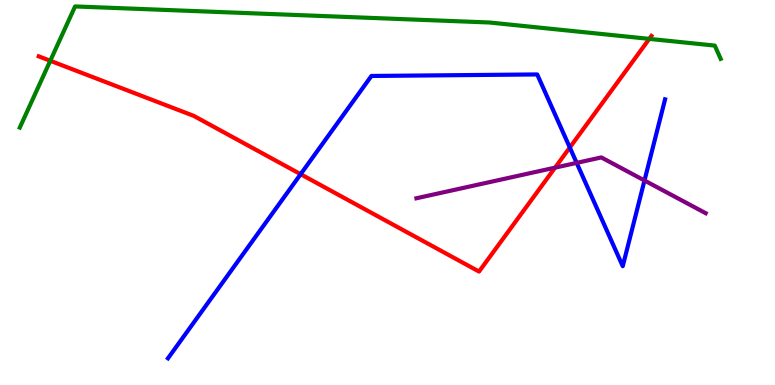[{'lines': ['blue', 'red'], 'intersections': [{'x': 3.88, 'y': 5.48}, {'x': 7.35, 'y': 6.17}]}, {'lines': ['green', 'red'], 'intersections': [{'x': 0.649, 'y': 8.42}, {'x': 8.38, 'y': 8.99}]}, {'lines': ['purple', 'red'], 'intersections': [{'x': 7.16, 'y': 5.65}]}, {'lines': ['blue', 'green'], 'intersections': []}, {'lines': ['blue', 'purple'], 'intersections': [{'x': 7.44, 'y': 5.77}, {'x': 8.32, 'y': 5.31}]}, {'lines': ['green', 'purple'], 'intersections': []}]